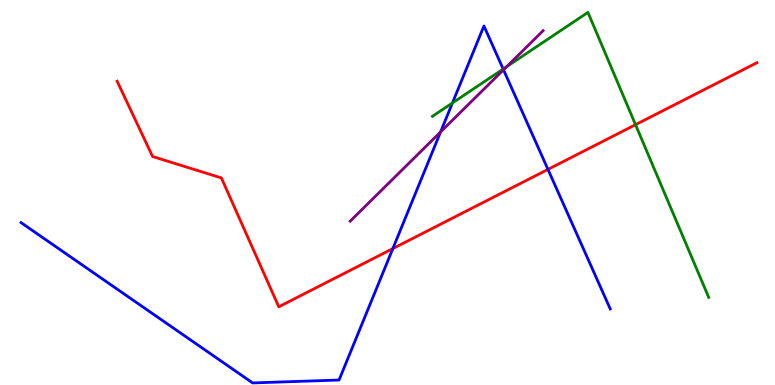[{'lines': ['blue', 'red'], 'intersections': [{'x': 5.07, 'y': 3.54}, {'x': 7.07, 'y': 5.6}]}, {'lines': ['green', 'red'], 'intersections': [{'x': 8.2, 'y': 6.76}]}, {'lines': ['purple', 'red'], 'intersections': []}, {'lines': ['blue', 'green'], 'intersections': [{'x': 5.84, 'y': 7.33}, {'x': 6.49, 'y': 8.21}]}, {'lines': ['blue', 'purple'], 'intersections': [{'x': 5.68, 'y': 6.57}, {'x': 6.5, 'y': 8.19}]}, {'lines': ['green', 'purple'], 'intersections': [{'x': 6.54, 'y': 8.27}]}]